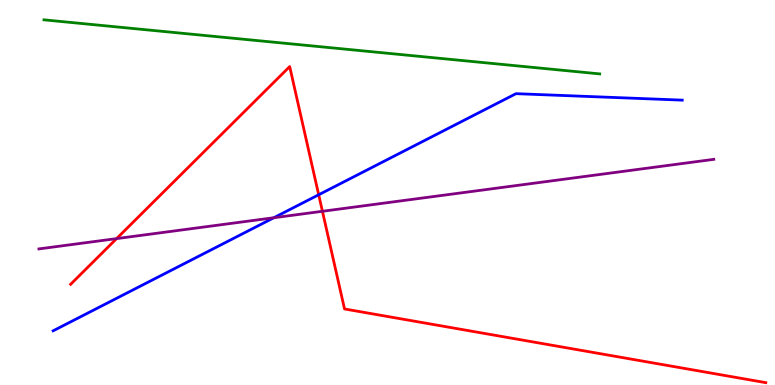[{'lines': ['blue', 'red'], 'intersections': [{'x': 4.11, 'y': 4.94}]}, {'lines': ['green', 'red'], 'intersections': []}, {'lines': ['purple', 'red'], 'intersections': [{'x': 1.5, 'y': 3.8}, {'x': 4.16, 'y': 4.51}]}, {'lines': ['blue', 'green'], 'intersections': []}, {'lines': ['blue', 'purple'], 'intersections': [{'x': 3.53, 'y': 4.34}]}, {'lines': ['green', 'purple'], 'intersections': []}]